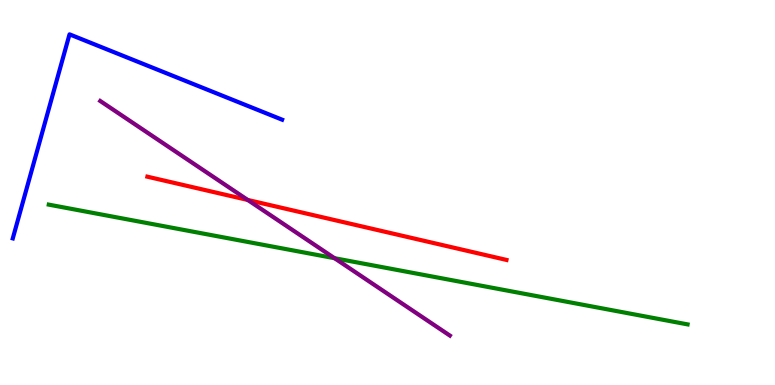[{'lines': ['blue', 'red'], 'intersections': []}, {'lines': ['green', 'red'], 'intersections': []}, {'lines': ['purple', 'red'], 'intersections': [{'x': 3.2, 'y': 4.81}]}, {'lines': ['blue', 'green'], 'intersections': []}, {'lines': ['blue', 'purple'], 'intersections': []}, {'lines': ['green', 'purple'], 'intersections': [{'x': 4.32, 'y': 3.29}]}]